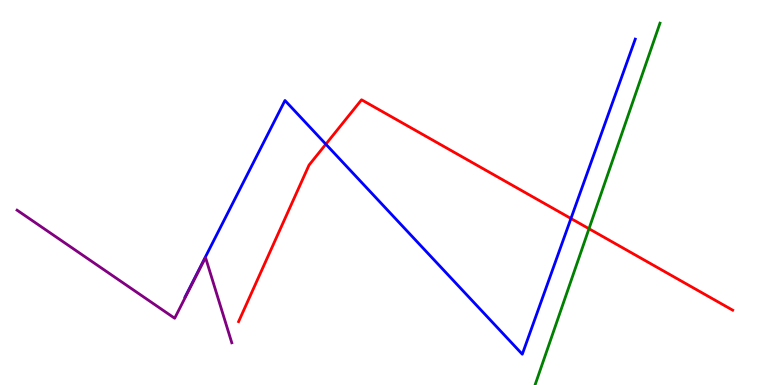[{'lines': ['blue', 'red'], 'intersections': [{'x': 4.2, 'y': 6.25}, {'x': 7.37, 'y': 4.32}]}, {'lines': ['green', 'red'], 'intersections': [{'x': 7.6, 'y': 4.06}]}, {'lines': ['purple', 'red'], 'intersections': []}, {'lines': ['blue', 'green'], 'intersections': []}, {'lines': ['blue', 'purple'], 'intersections': []}, {'lines': ['green', 'purple'], 'intersections': []}]